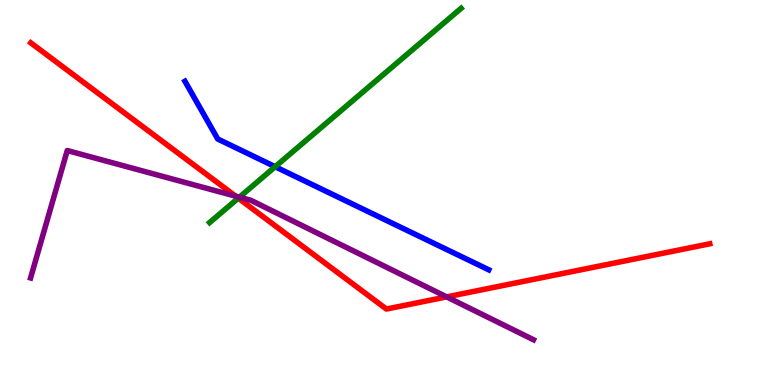[{'lines': ['blue', 'red'], 'intersections': []}, {'lines': ['green', 'red'], 'intersections': [{'x': 3.07, 'y': 4.85}]}, {'lines': ['purple', 'red'], 'intersections': [{'x': 3.04, 'y': 4.9}, {'x': 5.76, 'y': 2.29}]}, {'lines': ['blue', 'green'], 'intersections': [{'x': 3.55, 'y': 5.67}]}, {'lines': ['blue', 'purple'], 'intersections': []}, {'lines': ['green', 'purple'], 'intersections': [{'x': 3.09, 'y': 4.88}]}]